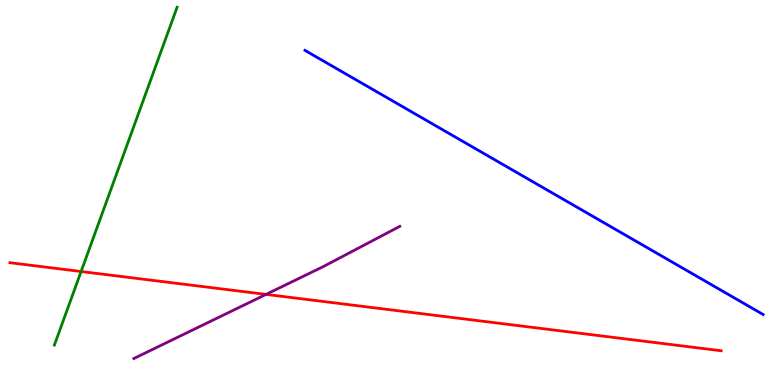[{'lines': ['blue', 'red'], 'intersections': []}, {'lines': ['green', 'red'], 'intersections': [{'x': 1.05, 'y': 2.95}]}, {'lines': ['purple', 'red'], 'intersections': [{'x': 3.43, 'y': 2.35}]}, {'lines': ['blue', 'green'], 'intersections': []}, {'lines': ['blue', 'purple'], 'intersections': []}, {'lines': ['green', 'purple'], 'intersections': []}]